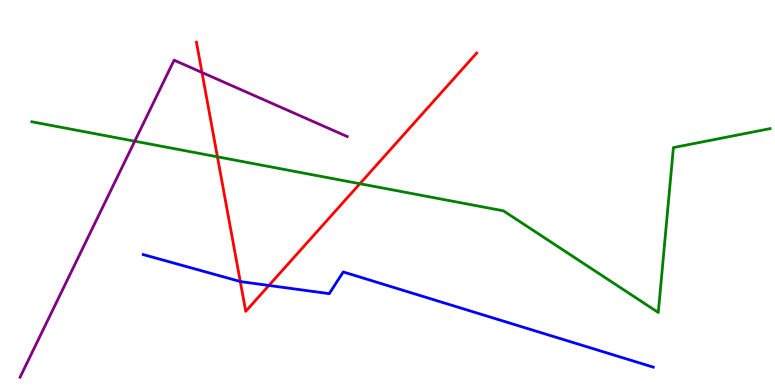[{'lines': ['blue', 'red'], 'intersections': [{'x': 3.1, 'y': 2.69}, {'x': 3.47, 'y': 2.59}]}, {'lines': ['green', 'red'], 'intersections': [{'x': 2.81, 'y': 5.93}, {'x': 4.64, 'y': 5.23}]}, {'lines': ['purple', 'red'], 'intersections': [{'x': 2.61, 'y': 8.12}]}, {'lines': ['blue', 'green'], 'intersections': []}, {'lines': ['blue', 'purple'], 'intersections': []}, {'lines': ['green', 'purple'], 'intersections': [{'x': 1.74, 'y': 6.33}]}]